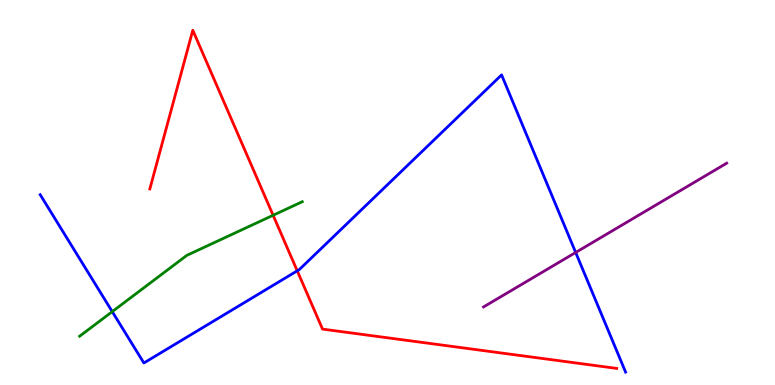[{'lines': ['blue', 'red'], 'intersections': [{'x': 3.84, 'y': 2.97}]}, {'lines': ['green', 'red'], 'intersections': [{'x': 3.52, 'y': 4.41}]}, {'lines': ['purple', 'red'], 'intersections': []}, {'lines': ['blue', 'green'], 'intersections': [{'x': 1.45, 'y': 1.91}]}, {'lines': ['blue', 'purple'], 'intersections': [{'x': 7.43, 'y': 3.44}]}, {'lines': ['green', 'purple'], 'intersections': []}]